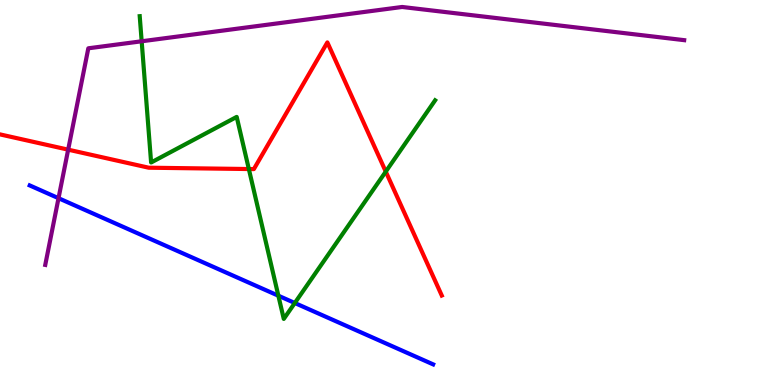[{'lines': ['blue', 'red'], 'intersections': []}, {'lines': ['green', 'red'], 'intersections': [{'x': 3.21, 'y': 5.61}, {'x': 4.98, 'y': 5.54}]}, {'lines': ['purple', 'red'], 'intersections': [{'x': 0.88, 'y': 6.11}]}, {'lines': ['blue', 'green'], 'intersections': [{'x': 3.59, 'y': 2.32}, {'x': 3.8, 'y': 2.13}]}, {'lines': ['blue', 'purple'], 'intersections': [{'x': 0.755, 'y': 4.85}]}, {'lines': ['green', 'purple'], 'intersections': [{'x': 1.83, 'y': 8.93}]}]